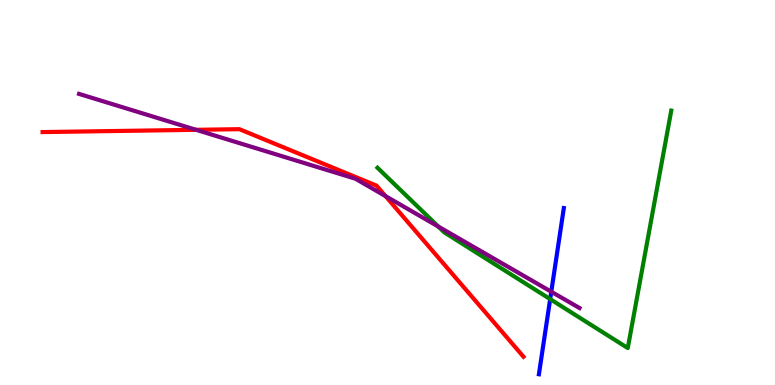[{'lines': ['blue', 'red'], 'intersections': []}, {'lines': ['green', 'red'], 'intersections': []}, {'lines': ['purple', 'red'], 'intersections': [{'x': 2.53, 'y': 6.63}, {'x': 4.97, 'y': 4.91}]}, {'lines': ['blue', 'green'], 'intersections': [{'x': 7.1, 'y': 2.23}]}, {'lines': ['blue', 'purple'], 'intersections': [{'x': 7.11, 'y': 2.42}]}, {'lines': ['green', 'purple'], 'intersections': [{'x': 5.65, 'y': 4.12}]}]